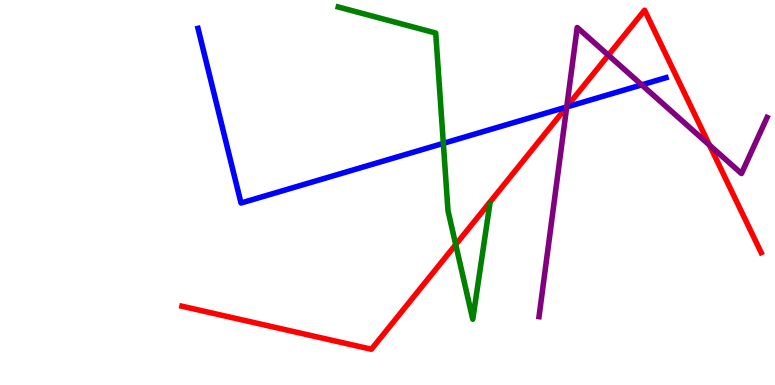[{'lines': ['blue', 'red'], 'intersections': [{'x': 7.31, 'y': 7.22}]}, {'lines': ['green', 'red'], 'intersections': [{'x': 5.88, 'y': 3.65}]}, {'lines': ['purple', 'red'], 'intersections': [{'x': 7.31, 'y': 7.23}, {'x': 7.85, 'y': 8.57}, {'x': 9.15, 'y': 6.23}]}, {'lines': ['blue', 'green'], 'intersections': [{'x': 5.72, 'y': 6.28}]}, {'lines': ['blue', 'purple'], 'intersections': [{'x': 7.31, 'y': 7.22}, {'x': 8.28, 'y': 7.8}]}, {'lines': ['green', 'purple'], 'intersections': []}]